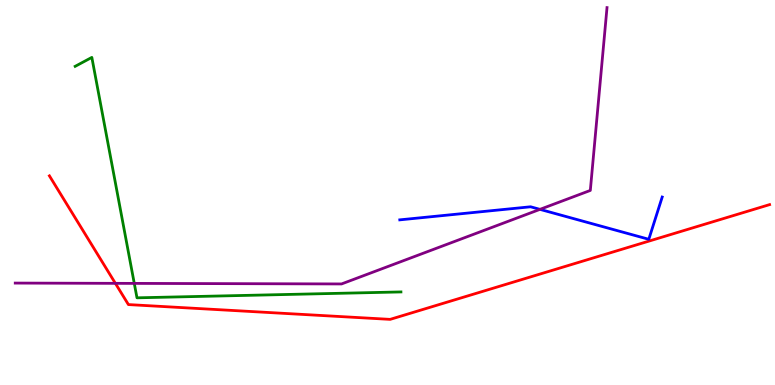[{'lines': ['blue', 'red'], 'intersections': []}, {'lines': ['green', 'red'], 'intersections': []}, {'lines': ['purple', 'red'], 'intersections': [{'x': 1.49, 'y': 2.64}]}, {'lines': ['blue', 'green'], 'intersections': []}, {'lines': ['blue', 'purple'], 'intersections': [{'x': 6.97, 'y': 4.56}]}, {'lines': ['green', 'purple'], 'intersections': [{'x': 1.73, 'y': 2.64}]}]